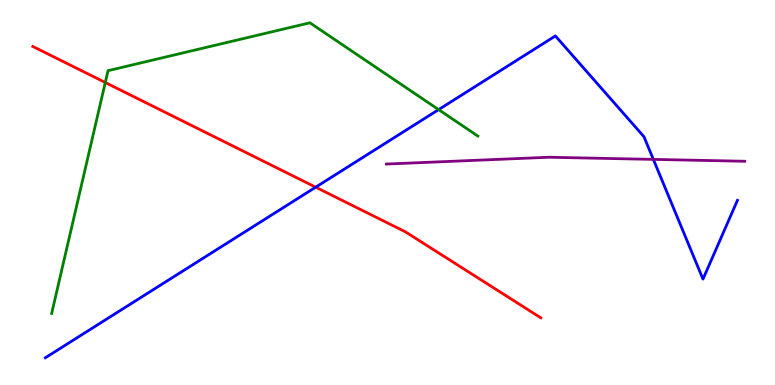[{'lines': ['blue', 'red'], 'intersections': [{'x': 4.07, 'y': 5.14}]}, {'lines': ['green', 'red'], 'intersections': [{'x': 1.36, 'y': 7.86}]}, {'lines': ['purple', 'red'], 'intersections': []}, {'lines': ['blue', 'green'], 'intersections': [{'x': 5.66, 'y': 7.15}]}, {'lines': ['blue', 'purple'], 'intersections': [{'x': 8.43, 'y': 5.86}]}, {'lines': ['green', 'purple'], 'intersections': []}]